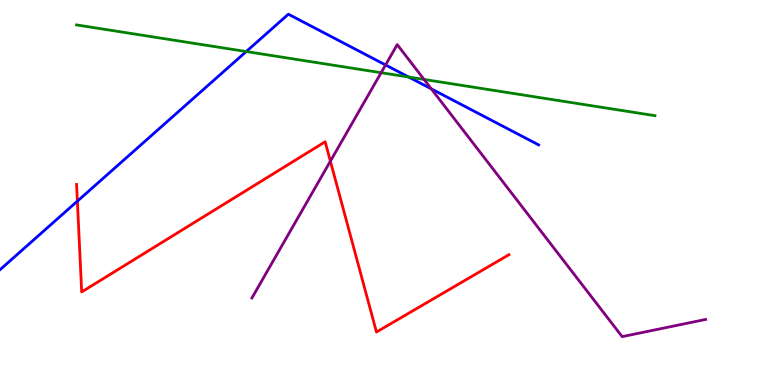[{'lines': ['blue', 'red'], 'intersections': [{'x': 0.998, 'y': 4.77}]}, {'lines': ['green', 'red'], 'intersections': []}, {'lines': ['purple', 'red'], 'intersections': [{'x': 4.26, 'y': 5.81}]}, {'lines': ['blue', 'green'], 'intersections': [{'x': 3.18, 'y': 8.66}, {'x': 5.27, 'y': 8.0}]}, {'lines': ['blue', 'purple'], 'intersections': [{'x': 4.98, 'y': 8.31}, {'x': 5.56, 'y': 7.69}]}, {'lines': ['green', 'purple'], 'intersections': [{'x': 4.92, 'y': 8.11}, {'x': 5.47, 'y': 7.94}]}]